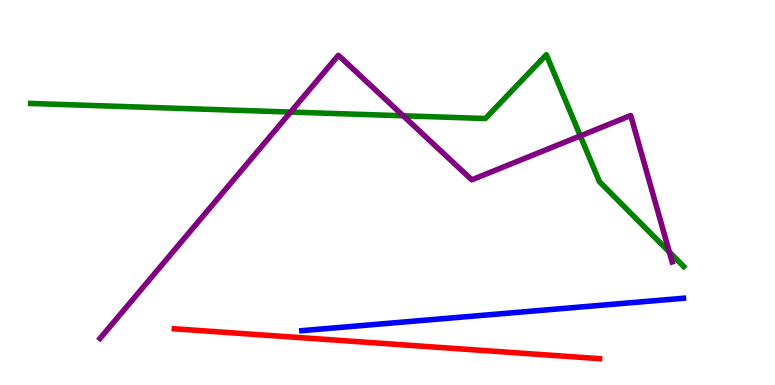[{'lines': ['blue', 'red'], 'intersections': []}, {'lines': ['green', 'red'], 'intersections': []}, {'lines': ['purple', 'red'], 'intersections': []}, {'lines': ['blue', 'green'], 'intersections': []}, {'lines': ['blue', 'purple'], 'intersections': []}, {'lines': ['green', 'purple'], 'intersections': [{'x': 3.75, 'y': 7.09}, {'x': 5.2, 'y': 6.99}, {'x': 7.49, 'y': 6.47}, {'x': 8.64, 'y': 3.45}]}]